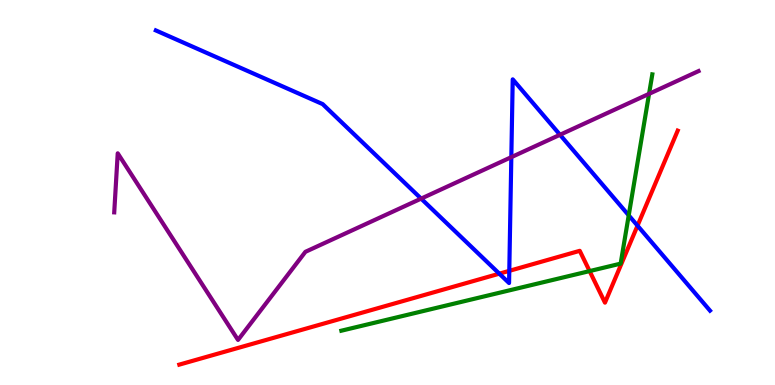[{'lines': ['blue', 'red'], 'intersections': [{'x': 6.44, 'y': 2.89}, {'x': 6.57, 'y': 2.97}, {'x': 8.23, 'y': 4.14}]}, {'lines': ['green', 'red'], 'intersections': [{'x': 7.61, 'y': 2.96}]}, {'lines': ['purple', 'red'], 'intersections': []}, {'lines': ['blue', 'green'], 'intersections': [{'x': 8.11, 'y': 4.41}]}, {'lines': ['blue', 'purple'], 'intersections': [{'x': 5.43, 'y': 4.84}, {'x': 6.6, 'y': 5.92}, {'x': 7.23, 'y': 6.5}]}, {'lines': ['green', 'purple'], 'intersections': [{'x': 8.37, 'y': 7.56}]}]